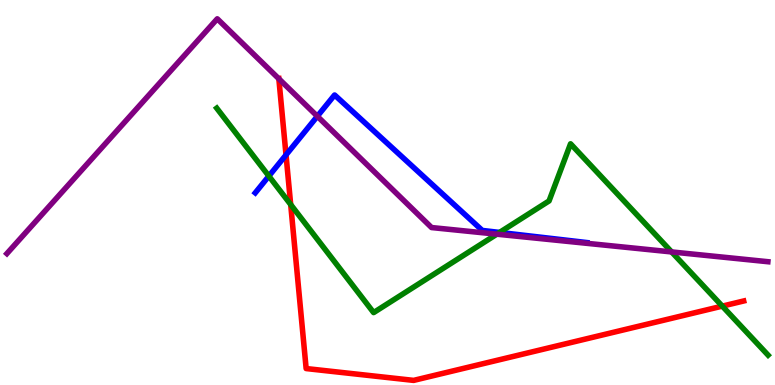[{'lines': ['blue', 'red'], 'intersections': [{'x': 3.69, 'y': 5.98}]}, {'lines': ['green', 'red'], 'intersections': [{'x': 3.75, 'y': 4.69}, {'x': 9.32, 'y': 2.05}]}, {'lines': ['purple', 'red'], 'intersections': [{'x': 3.6, 'y': 7.95}]}, {'lines': ['blue', 'green'], 'intersections': [{'x': 3.47, 'y': 5.43}, {'x': 6.45, 'y': 3.96}]}, {'lines': ['blue', 'purple'], 'intersections': [{'x': 4.09, 'y': 6.98}]}, {'lines': ['green', 'purple'], 'intersections': [{'x': 6.41, 'y': 3.92}, {'x': 8.67, 'y': 3.46}]}]